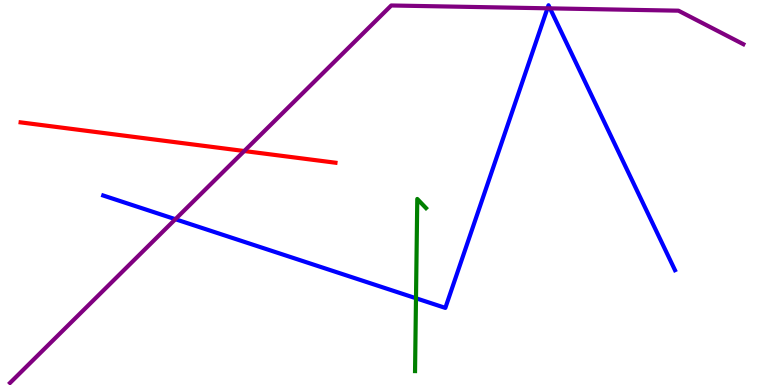[{'lines': ['blue', 'red'], 'intersections': []}, {'lines': ['green', 'red'], 'intersections': []}, {'lines': ['purple', 'red'], 'intersections': [{'x': 3.15, 'y': 6.08}]}, {'lines': ['blue', 'green'], 'intersections': [{'x': 5.37, 'y': 2.25}]}, {'lines': ['blue', 'purple'], 'intersections': [{'x': 2.26, 'y': 4.31}, {'x': 7.06, 'y': 9.78}, {'x': 7.1, 'y': 9.78}]}, {'lines': ['green', 'purple'], 'intersections': []}]